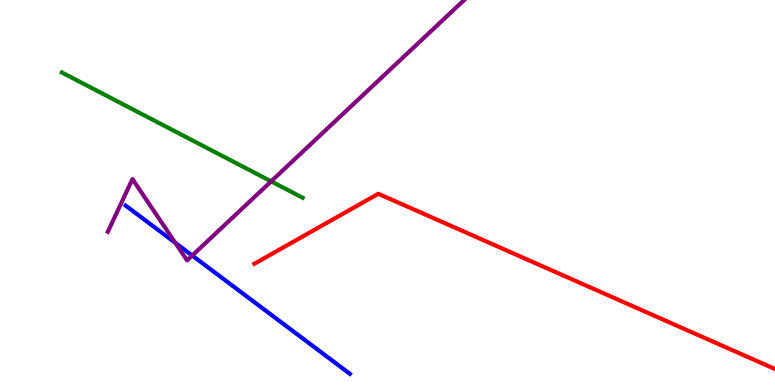[{'lines': ['blue', 'red'], 'intersections': []}, {'lines': ['green', 'red'], 'intersections': []}, {'lines': ['purple', 'red'], 'intersections': []}, {'lines': ['blue', 'green'], 'intersections': []}, {'lines': ['blue', 'purple'], 'intersections': [{'x': 2.26, 'y': 3.69}, {'x': 2.48, 'y': 3.36}]}, {'lines': ['green', 'purple'], 'intersections': [{'x': 3.5, 'y': 5.29}]}]